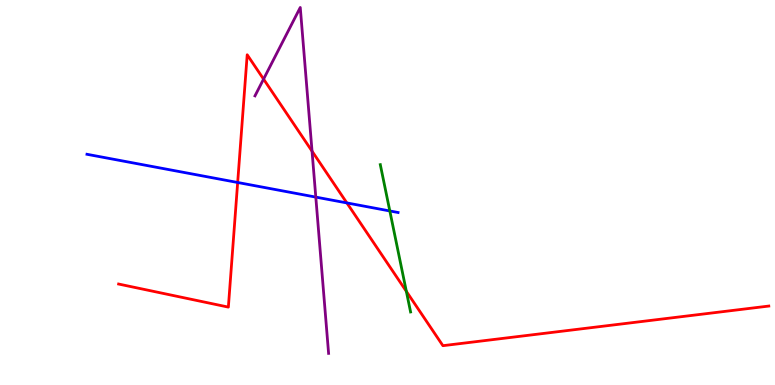[{'lines': ['blue', 'red'], 'intersections': [{'x': 3.07, 'y': 5.26}, {'x': 4.48, 'y': 4.73}]}, {'lines': ['green', 'red'], 'intersections': [{'x': 5.24, 'y': 2.43}]}, {'lines': ['purple', 'red'], 'intersections': [{'x': 3.4, 'y': 7.95}, {'x': 4.03, 'y': 6.07}]}, {'lines': ['blue', 'green'], 'intersections': [{'x': 5.03, 'y': 4.52}]}, {'lines': ['blue', 'purple'], 'intersections': [{'x': 4.07, 'y': 4.88}]}, {'lines': ['green', 'purple'], 'intersections': []}]